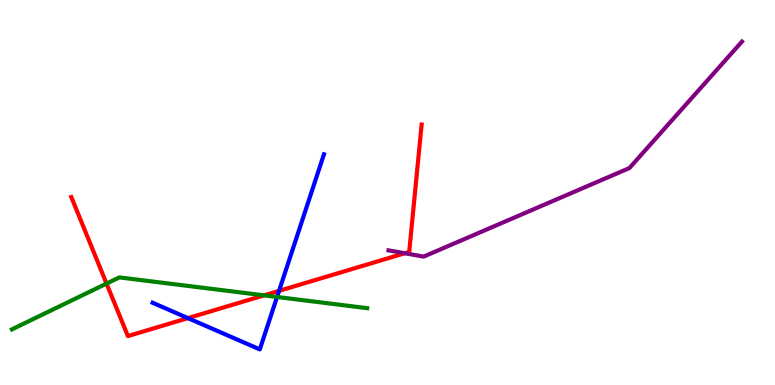[{'lines': ['blue', 'red'], 'intersections': [{'x': 2.43, 'y': 1.74}, {'x': 3.6, 'y': 2.44}]}, {'lines': ['green', 'red'], 'intersections': [{'x': 1.37, 'y': 2.63}, {'x': 3.41, 'y': 2.33}]}, {'lines': ['purple', 'red'], 'intersections': [{'x': 5.22, 'y': 3.42}]}, {'lines': ['blue', 'green'], 'intersections': [{'x': 3.57, 'y': 2.29}]}, {'lines': ['blue', 'purple'], 'intersections': []}, {'lines': ['green', 'purple'], 'intersections': []}]